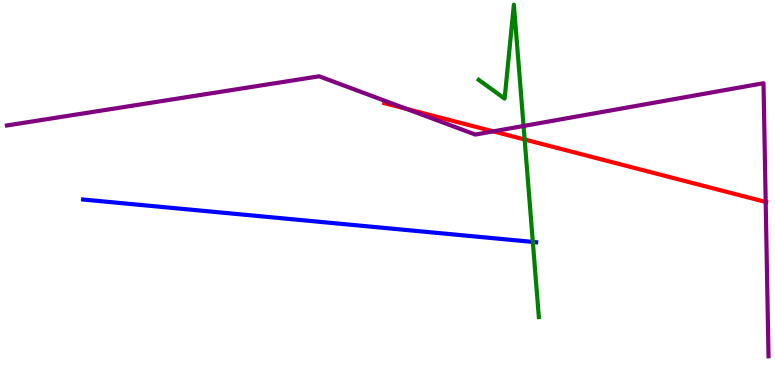[{'lines': ['blue', 'red'], 'intersections': []}, {'lines': ['green', 'red'], 'intersections': [{'x': 6.77, 'y': 6.38}]}, {'lines': ['purple', 'red'], 'intersections': [{'x': 5.25, 'y': 7.17}, {'x': 6.37, 'y': 6.59}, {'x': 9.88, 'y': 4.75}]}, {'lines': ['blue', 'green'], 'intersections': [{'x': 6.88, 'y': 3.72}]}, {'lines': ['blue', 'purple'], 'intersections': []}, {'lines': ['green', 'purple'], 'intersections': [{'x': 6.76, 'y': 6.73}]}]